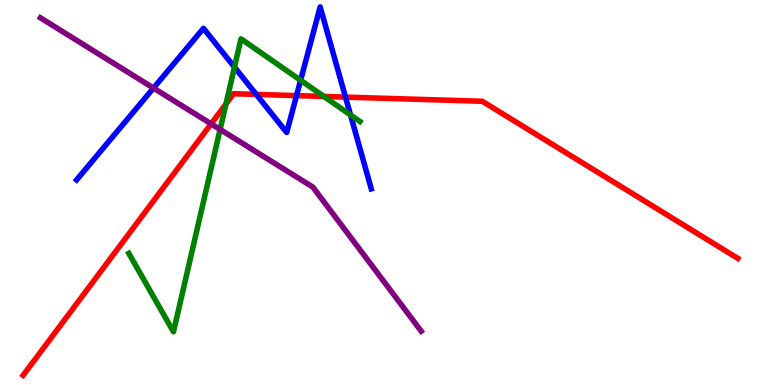[{'lines': ['blue', 'red'], 'intersections': [{'x': 3.31, 'y': 7.55}, {'x': 3.83, 'y': 7.52}, {'x': 4.46, 'y': 7.48}]}, {'lines': ['green', 'red'], 'intersections': [{'x': 2.92, 'y': 7.3}, {'x': 4.18, 'y': 7.49}]}, {'lines': ['purple', 'red'], 'intersections': [{'x': 2.72, 'y': 6.78}]}, {'lines': ['blue', 'green'], 'intersections': [{'x': 3.03, 'y': 8.26}, {'x': 3.88, 'y': 7.91}, {'x': 4.52, 'y': 7.01}]}, {'lines': ['blue', 'purple'], 'intersections': [{'x': 1.98, 'y': 7.71}]}, {'lines': ['green', 'purple'], 'intersections': [{'x': 2.84, 'y': 6.64}]}]